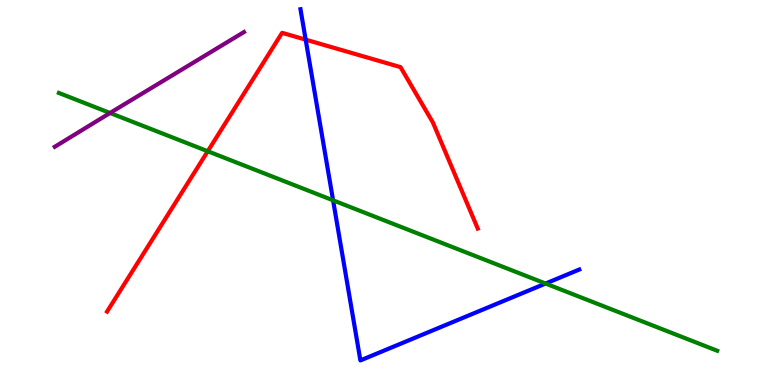[{'lines': ['blue', 'red'], 'intersections': [{'x': 3.94, 'y': 8.97}]}, {'lines': ['green', 'red'], 'intersections': [{'x': 2.68, 'y': 6.07}]}, {'lines': ['purple', 'red'], 'intersections': []}, {'lines': ['blue', 'green'], 'intersections': [{'x': 4.3, 'y': 4.8}, {'x': 7.04, 'y': 2.64}]}, {'lines': ['blue', 'purple'], 'intersections': []}, {'lines': ['green', 'purple'], 'intersections': [{'x': 1.42, 'y': 7.07}]}]